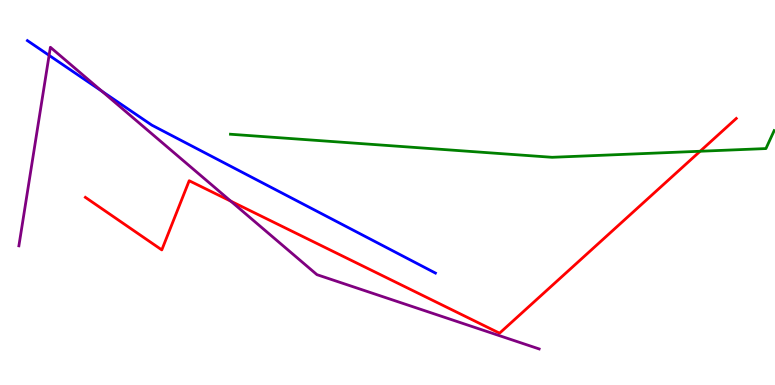[{'lines': ['blue', 'red'], 'intersections': []}, {'lines': ['green', 'red'], 'intersections': [{'x': 9.03, 'y': 6.07}]}, {'lines': ['purple', 'red'], 'intersections': [{'x': 2.98, 'y': 4.77}]}, {'lines': ['blue', 'green'], 'intersections': []}, {'lines': ['blue', 'purple'], 'intersections': [{'x': 0.634, 'y': 8.56}, {'x': 1.31, 'y': 7.63}]}, {'lines': ['green', 'purple'], 'intersections': []}]